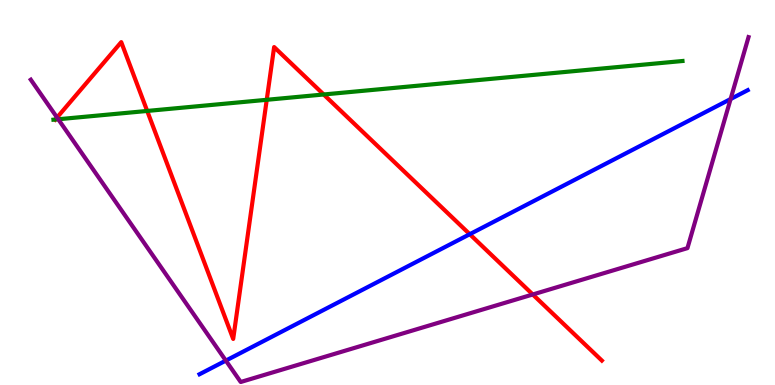[{'lines': ['blue', 'red'], 'intersections': [{'x': 6.06, 'y': 3.92}]}, {'lines': ['green', 'red'], 'intersections': [{'x': 0.714, 'y': 6.9}, {'x': 1.9, 'y': 7.12}, {'x': 3.44, 'y': 7.41}, {'x': 4.18, 'y': 7.55}]}, {'lines': ['purple', 'red'], 'intersections': [{'x': 0.736, 'y': 6.95}, {'x': 6.87, 'y': 2.35}]}, {'lines': ['blue', 'green'], 'intersections': []}, {'lines': ['blue', 'purple'], 'intersections': [{'x': 2.91, 'y': 0.634}, {'x': 9.43, 'y': 7.43}]}, {'lines': ['green', 'purple'], 'intersections': [{'x': 0.752, 'y': 6.9}]}]